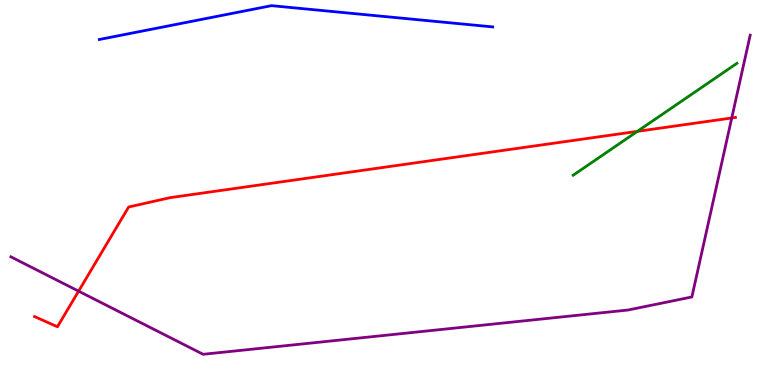[{'lines': ['blue', 'red'], 'intersections': []}, {'lines': ['green', 'red'], 'intersections': [{'x': 8.22, 'y': 6.59}]}, {'lines': ['purple', 'red'], 'intersections': [{'x': 1.01, 'y': 2.44}, {'x': 9.44, 'y': 6.94}]}, {'lines': ['blue', 'green'], 'intersections': []}, {'lines': ['blue', 'purple'], 'intersections': []}, {'lines': ['green', 'purple'], 'intersections': []}]